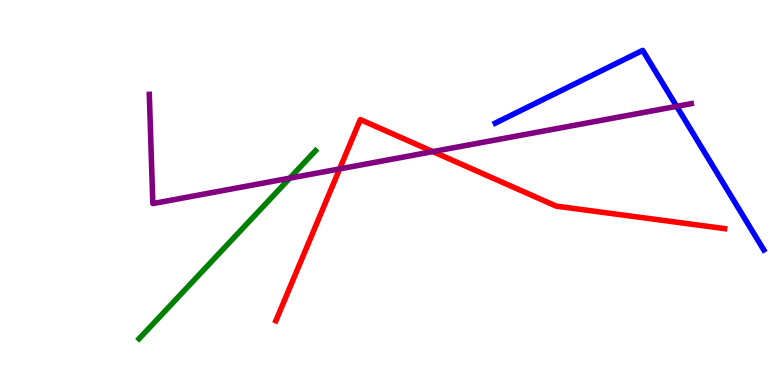[{'lines': ['blue', 'red'], 'intersections': []}, {'lines': ['green', 'red'], 'intersections': []}, {'lines': ['purple', 'red'], 'intersections': [{'x': 4.38, 'y': 5.61}, {'x': 5.59, 'y': 6.06}]}, {'lines': ['blue', 'green'], 'intersections': []}, {'lines': ['blue', 'purple'], 'intersections': [{'x': 8.73, 'y': 7.24}]}, {'lines': ['green', 'purple'], 'intersections': [{'x': 3.74, 'y': 5.37}]}]